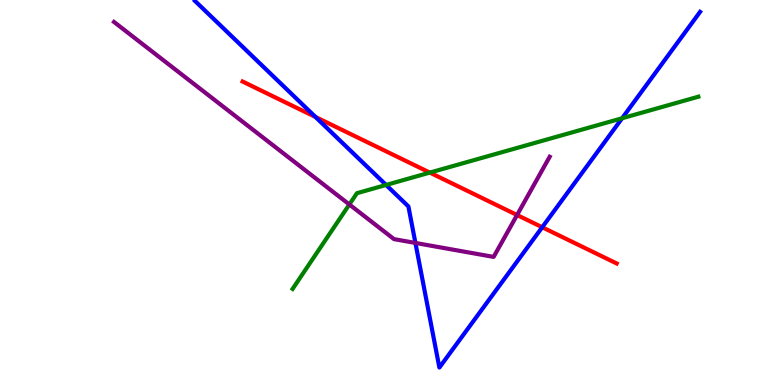[{'lines': ['blue', 'red'], 'intersections': [{'x': 4.07, 'y': 6.96}, {'x': 7.0, 'y': 4.1}]}, {'lines': ['green', 'red'], 'intersections': [{'x': 5.55, 'y': 5.52}]}, {'lines': ['purple', 'red'], 'intersections': [{'x': 6.67, 'y': 4.41}]}, {'lines': ['blue', 'green'], 'intersections': [{'x': 4.98, 'y': 5.2}, {'x': 8.03, 'y': 6.93}]}, {'lines': ['blue', 'purple'], 'intersections': [{'x': 5.36, 'y': 3.69}]}, {'lines': ['green', 'purple'], 'intersections': [{'x': 4.51, 'y': 4.69}]}]